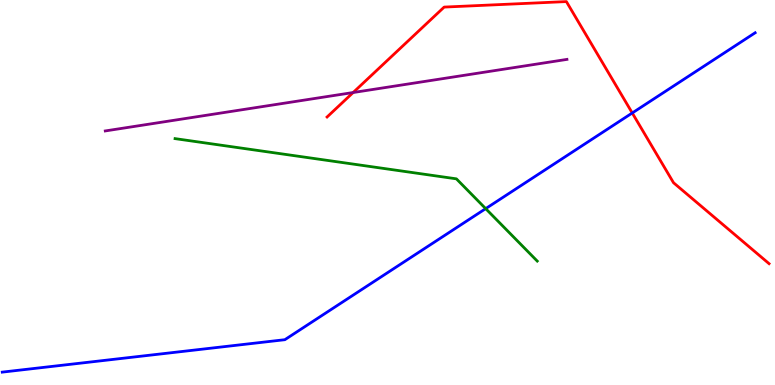[{'lines': ['blue', 'red'], 'intersections': [{'x': 8.16, 'y': 7.07}]}, {'lines': ['green', 'red'], 'intersections': []}, {'lines': ['purple', 'red'], 'intersections': [{'x': 4.56, 'y': 7.6}]}, {'lines': ['blue', 'green'], 'intersections': [{'x': 6.27, 'y': 4.58}]}, {'lines': ['blue', 'purple'], 'intersections': []}, {'lines': ['green', 'purple'], 'intersections': []}]